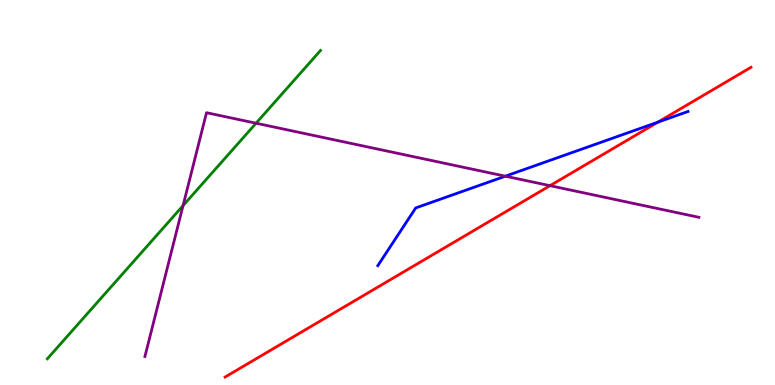[{'lines': ['blue', 'red'], 'intersections': [{'x': 8.49, 'y': 6.83}]}, {'lines': ['green', 'red'], 'intersections': []}, {'lines': ['purple', 'red'], 'intersections': [{'x': 7.1, 'y': 5.18}]}, {'lines': ['blue', 'green'], 'intersections': []}, {'lines': ['blue', 'purple'], 'intersections': [{'x': 6.52, 'y': 5.42}]}, {'lines': ['green', 'purple'], 'intersections': [{'x': 2.36, 'y': 4.66}, {'x': 3.3, 'y': 6.8}]}]